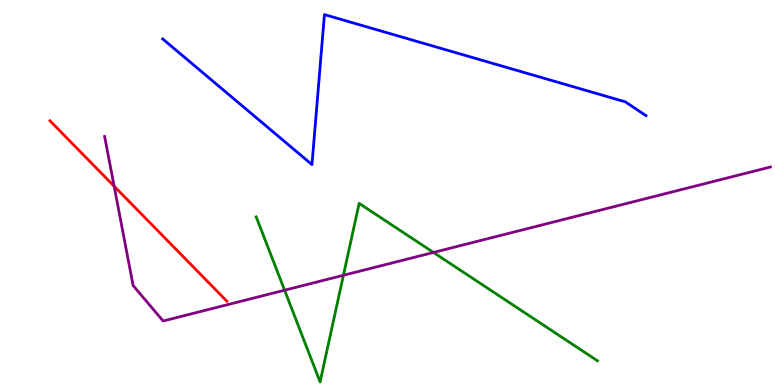[{'lines': ['blue', 'red'], 'intersections': []}, {'lines': ['green', 'red'], 'intersections': []}, {'lines': ['purple', 'red'], 'intersections': [{'x': 1.47, 'y': 5.16}]}, {'lines': ['blue', 'green'], 'intersections': []}, {'lines': ['blue', 'purple'], 'intersections': []}, {'lines': ['green', 'purple'], 'intersections': [{'x': 3.67, 'y': 2.46}, {'x': 4.43, 'y': 2.85}, {'x': 5.59, 'y': 3.44}]}]